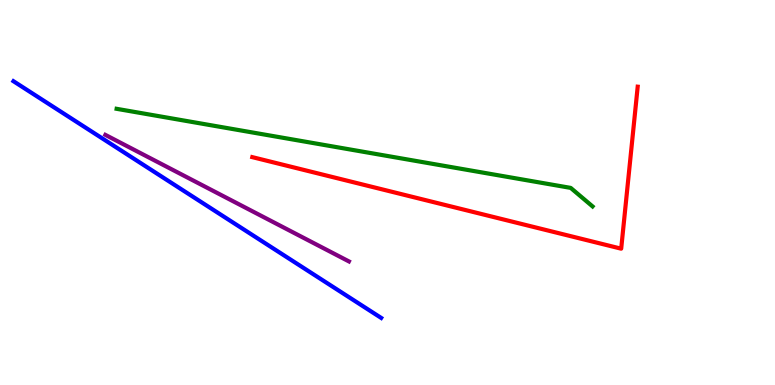[{'lines': ['blue', 'red'], 'intersections': []}, {'lines': ['green', 'red'], 'intersections': []}, {'lines': ['purple', 'red'], 'intersections': []}, {'lines': ['blue', 'green'], 'intersections': []}, {'lines': ['blue', 'purple'], 'intersections': []}, {'lines': ['green', 'purple'], 'intersections': []}]